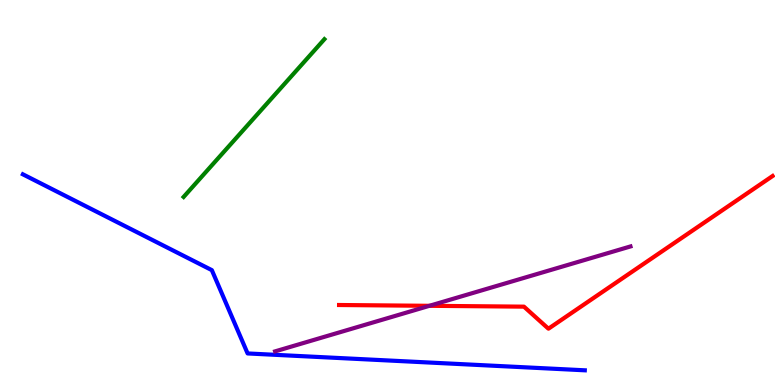[{'lines': ['blue', 'red'], 'intersections': []}, {'lines': ['green', 'red'], 'intersections': []}, {'lines': ['purple', 'red'], 'intersections': [{'x': 5.54, 'y': 2.06}]}, {'lines': ['blue', 'green'], 'intersections': []}, {'lines': ['blue', 'purple'], 'intersections': []}, {'lines': ['green', 'purple'], 'intersections': []}]